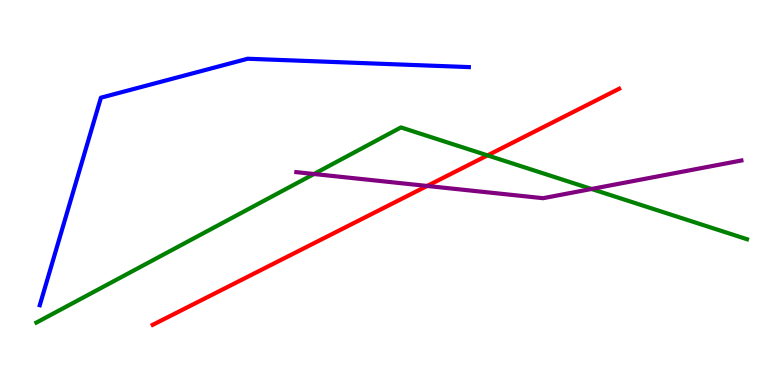[{'lines': ['blue', 'red'], 'intersections': []}, {'lines': ['green', 'red'], 'intersections': [{'x': 6.29, 'y': 5.96}]}, {'lines': ['purple', 'red'], 'intersections': [{'x': 5.51, 'y': 5.17}]}, {'lines': ['blue', 'green'], 'intersections': []}, {'lines': ['blue', 'purple'], 'intersections': []}, {'lines': ['green', 'purple'], 'intersections': [{'x': 4.05, 'y': 5.48}, {'x': 7.63, 'y': 5.09}]}]